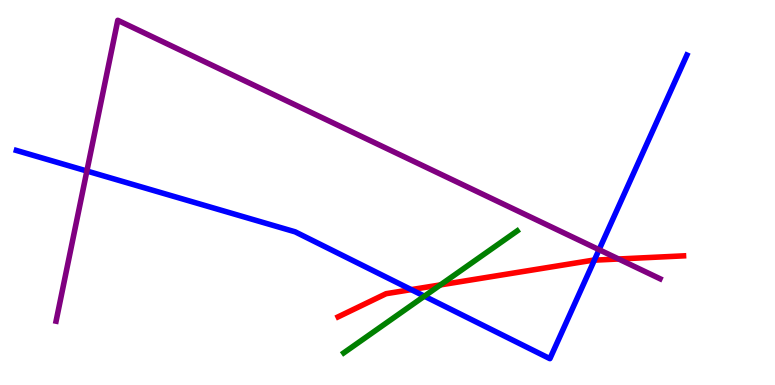[{'lines': ['blue', 'red'], 'intersections': [{'x': 5.31, 'y': 2.48}, {'x': 7.67, 'y': 3.24}]}, {'lines': ['green', 'red'], 'intersections': [{'x': 5.68, 'y': 2.6}]}, {'lines': ['purple', 'red'], 'intersections': [{'x': 7.98, 'y': 3.27}]}, {'lines': ['blue', 'green'], 'intersections': [{'x': 5.48, 'y': 2.31}]}, {'lines': ['blue', 'purple'], 'intersections': [{'x': 1.12, 'y': 5.56}, {'x': 7.73, 'y': 3.51}]}, {'lines': ['green', 'purple'], 'intersections': []}]